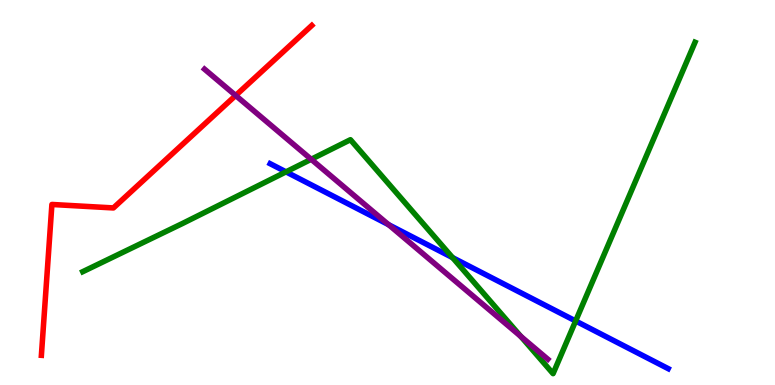[{'lines': ['blue', 'red'], 'intersections': []}, {'lines': ['green', 'red'], 'intersections': []}, {'lines': ['purple', 'red'], 'intersections': [{'x': 3.04, 'y': 7.52}]}, {'lines': ['blue', 'green'], 'intersections': [{'x': 3.69, 'y': 5.54}, {'x': 5.84, 'y': 3.31}, {'x': 7.43, 'y': 1.66}]}, {'lines': ['blue', 'purple'], 'intersections': [{'x': 5.01, 'y': 4.16}]}, {'lines': ['green', 'purple'], 'intersections': [{'x': 4.02, 'y': 5.86}, {'x': 6.72, 'y': 1.26}]}]